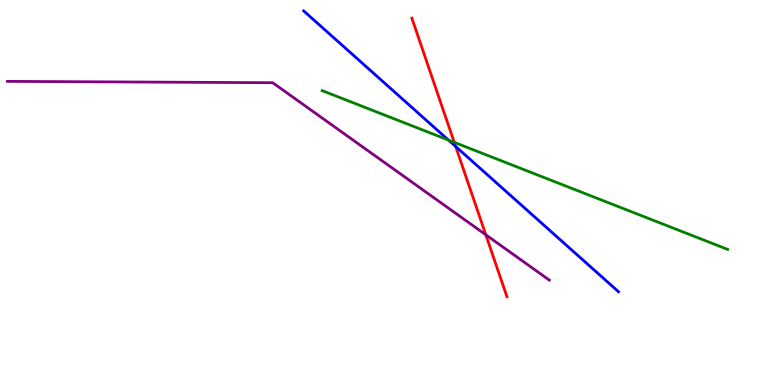[{'lines': ['blue', 'red'], 'intersections': [{'x': 5.88, 'y': 6.2}]}, {'lines': ['green', 'red'], 'intersections': [{'x': 5.86, 'y': 6.3}]}, {'lines': ['purple', 'red'], 'intersections': [{'x': 6.27, 'y': 3.9}]}, {'lines': ['blue', 'green'], 'intersections': [{'x': 5.79, 'y': 6.36}]}, {'lines': ['blue', 'purple'], 'intersections': []}, {'lines': ['green', 'purple'], 'intersections': []}]